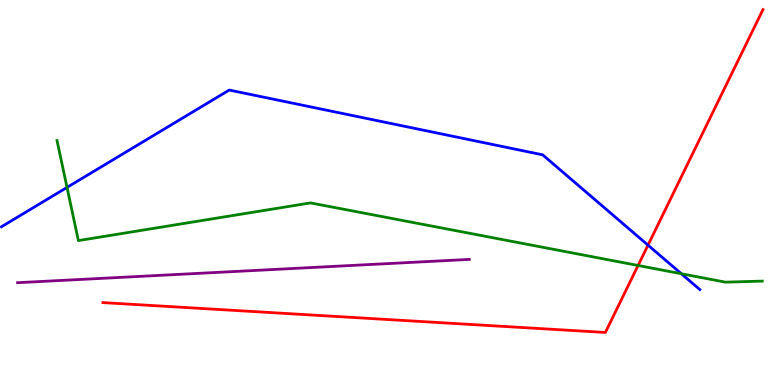[{'lines': ['blue', 'red'], 'intersections': [{'x': 8.36, 'y': 3.63}]}, {'lines': ['green', 'red'], 'intersections': [{'x': 8.23, 'y': 3.1}]}, {'lines': ['purple', 'red'], 'intersections': []}, {'lines': ['blue', 'green'], 'intersections': [{'x': 0.865, 'y': 5.13}, {'x': 8.79, 'y': 2.89}]}, {'lines': ['blue', 'purple'], 'intersections': []}, {'lines': ['green', 'purple'], 'intersections': []}]